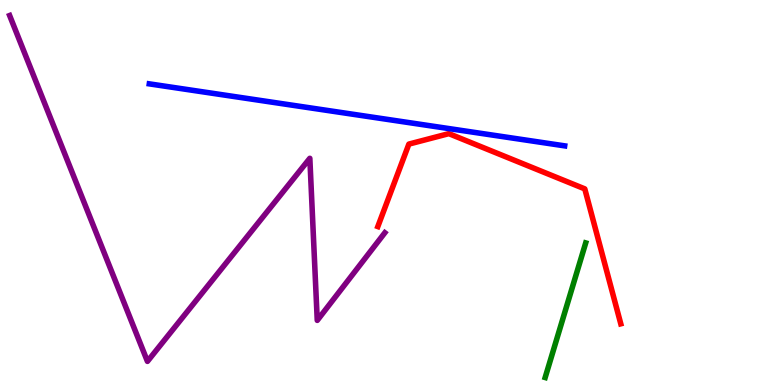[{'lines': ['blue', 'red'], 'intersections': []}, {'lines': ['green', 'red'], 'intersections': []}, {'lines': ['purple', 'red'], 'intersections': []}, {'lines': ['blue', 'green'], 'intersections': []}, {'lines': ['blue', 'purple'], 'intersections': []}, {'lines': ['green', 'purple'], 'intersections': []}]